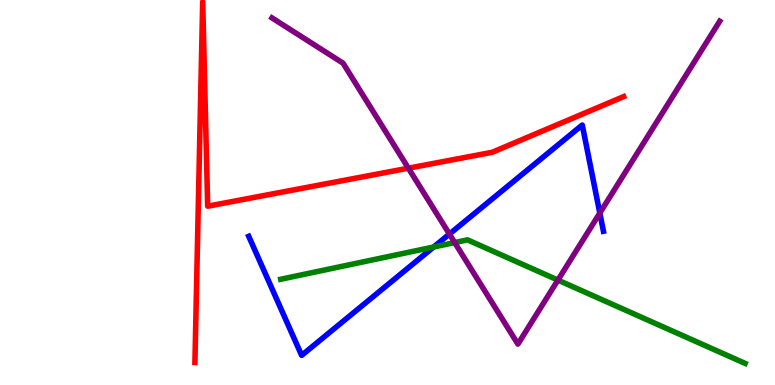[{'lines': ['blue', 'red'], 'intersections': []}, {'lines': ['green', 'red'], 'intersections': []}, {'lines': ['purple', 'red'], 'intersections': [{'x': 5.27, 'y': 5.63}]}, {'lines': ['blue', 'green'], 'intersections': [{'x': 5.6, 'y': 3.58}]}, {'lines': ['blue', 'purple'], 'intersections': [{'x': 5.8, 'y': 3.92}, {'x': 7.74, 'y': 4.47}]}, {'lines': ['green', 'purple'], 'intersections': [{'x': 5.87, 'y': 3.7}, {'x': 7.2, 'y': 2.73}]}]